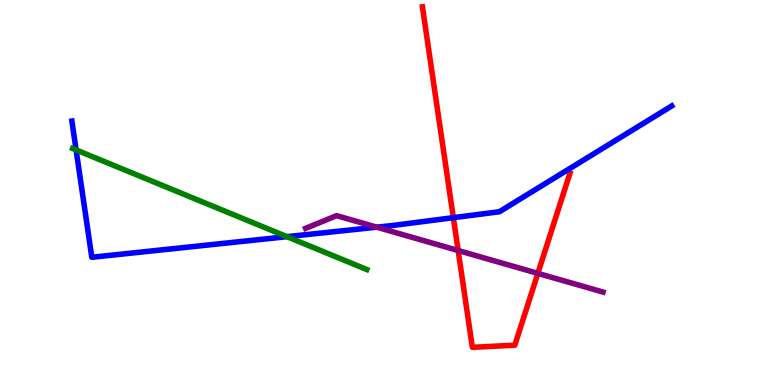[{'lines': ['blue', 'red'], 'intersections': [{'x': 5.85, 'y': 4.35}]}, {'lines': ['green', 'red'], 'intersections': []}, {'lines': ['purple', 'red'], 'intersections': [{'x': 5.91, 'y': 3.49}, {'x': 6.94, 'y': 2.9}]}, {'lines': ['blue', 'green'], 'intersections': [{'x': 0.982, 'y': 6.11}, {'x': 3.7, 'y': 3.85}]}, {'lines': ['blue', 'purple'], 'intersections': [{'x': 4.86, 'y': 4.1}]}, {'lines': ['green', 'purple'], 'intersections': []}]